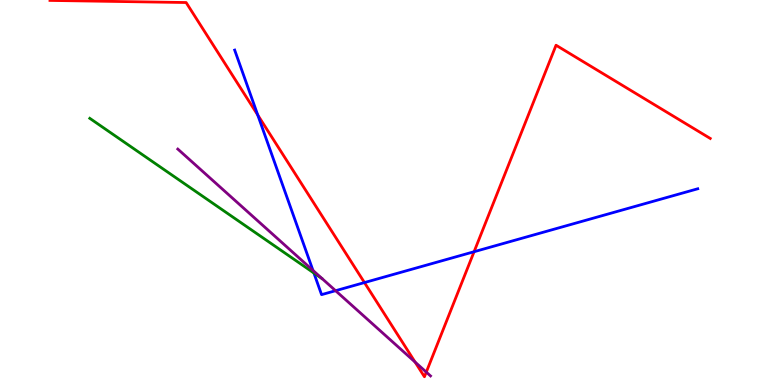[{'lines': ['blue', 'red'], 'intersections': [{'x': 3.33, 'y': 7.01}, {'x': 4.7, 'y': 2.66}, {'x': 6.12, 'y': 3.46}]}, {'lines': ['green', 'red'], 'intersections': []}, {'lines': ['purple', 'red'], 'intersections': [{'x': 5.36, 'y': 0.596}, {'x': 5.5, 'y': 0.335}]}, {'lines': ['blue', 'green'], 'intersections': [{'x': 4.05, 'y': 2.91}]}, {'lines': ['blue', 'purple'], 'intersections': [{'x': 4.04, 'y': 2.98}, {'x': 4.33, 'y': 2.45}]}, {'lines': ['green', 'purple'], 'intersections': []}]